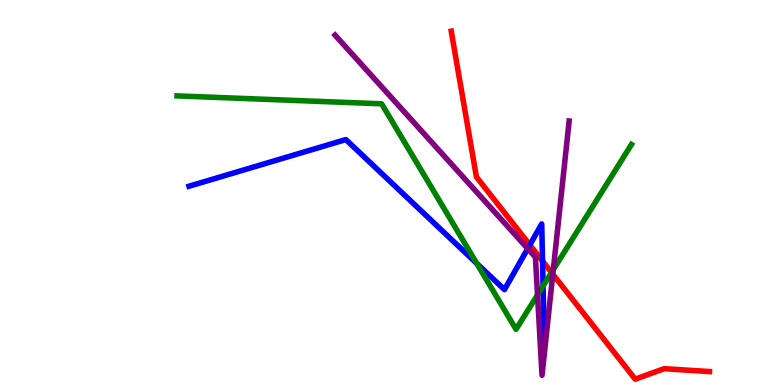[{'lines': ['blue', 'red'], 'intersections': [{'x': 6.84, 'y': 3.64}, {'x': 7.0, 'y': 3.22}]}, {'lines': ['green', 'red'], 'intersections': [{'x': 7.12, 'y': 2.92}]}, {'lines': ['purple', 'red'], 'intersections': [{'x': 7.13, 'y': 2.88}]}, {'lines': ['blue', 'green'], 'intersections': [{'x': 6.15, 'y': 3.16}, {'x': 7.01, 'y': 2.57}]}, {'lines': ['blue', 'purple'], 'intersections': [{'x': 6.81, 'y': 3.54}]}, {'lines': ['green', 'purple'], 'intersections': [{'x': 6.94, 'y': 2.34}, {'x': 7.14, 'y': 3.0}]}]